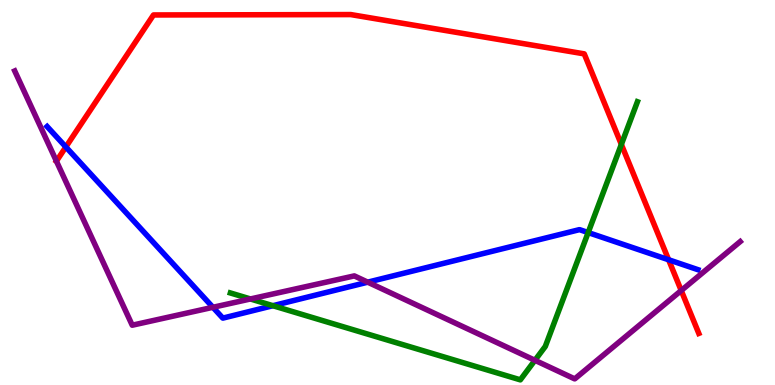[{'lines': ['blue', 'red'], 'intersections': [{'x': 0.85, 'y': 6.18}, {'x': 8.63, 'y': 3.25}]}, {'lines': ['green', 'red'], 'intersections': [{'x': 8.02, 'y': 6.25}]}, {'lines': ['purple', 'red'], 'intersections': [{'x': 0.728, 'y': 5.81}, {'x': 8.79, 'y': 2.45}]}, {'lines': ['blue', 'green'], 'intersections': [{'x': 3.52, 'y': 2.06}, {'x': 7.59, 'y': 3.96}]}, {'lines': ['blue', 'purple'], 'intersections': [{'x': 2.75, 'y': 2.02}, {'x': 4.75, 'y': 2.67}]}, {'lines': ['green', 'purple'], 'intersections': [{'x': 3.23, 'y': 2.23}, {'x': 6.9, 'y': 0.642}]}]